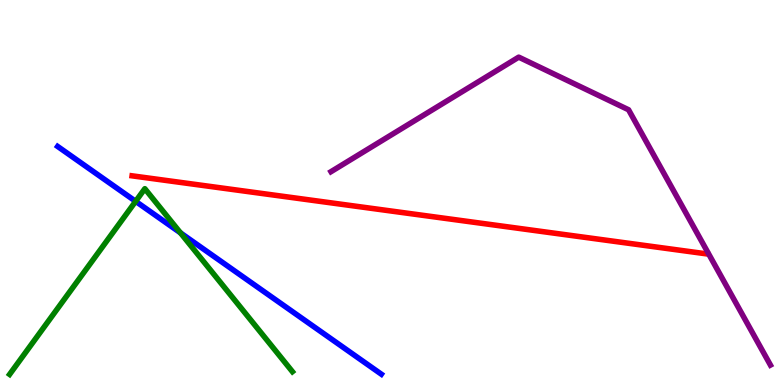[{'lines': ['blue', 'red'], 'intersections': []}, {'lines': ['green', 'red'], 'intersections': []}, {'lines': ['purple', 'red'], 'intersections': []}, {'lines': ['blue', 'green'], 'intersections': [{'x': 1.75, 'y': 4.77}, {'x': 2.33, 'y': 3.95}]}, {'lines': ['blue', 'purple'], 'intersections': []}, {'lines': ['green', 'purple'], 'intersections': []}]